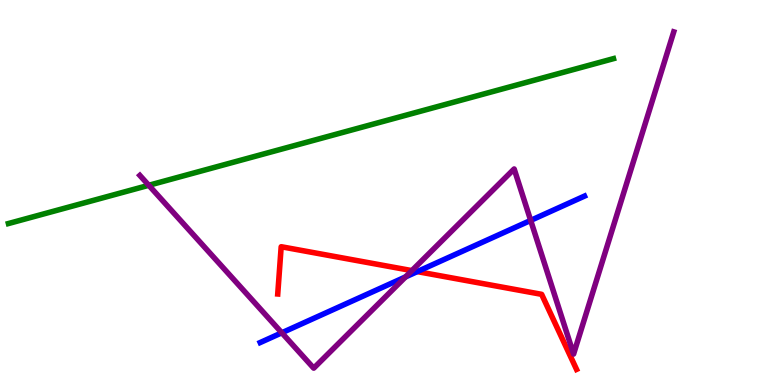[{'lines': ['blue', 'red'], 'intersections': [{'x': 5.38, 'y': 2.95}]}, {'lines': ['green', 'red'], 'intersections': []}, {'lines': ['purple', 'red'], 'intersections': [{'x': 5.31, 'y': 2.97}]}, {'lines': ['blue', 'green'], 'intersections': []}, {'lines': ['blue', 'purple'], 'intersections': [{'x': 3.64, 'y': 1.36}, {'x': 5.23, 'y': 2.81}, {'x': 6.85, 'y': 4.28}]}, {'lines': ['green', 'purple'], 'intersections': [{'x': 1.92, 'y': 5.19}]}]